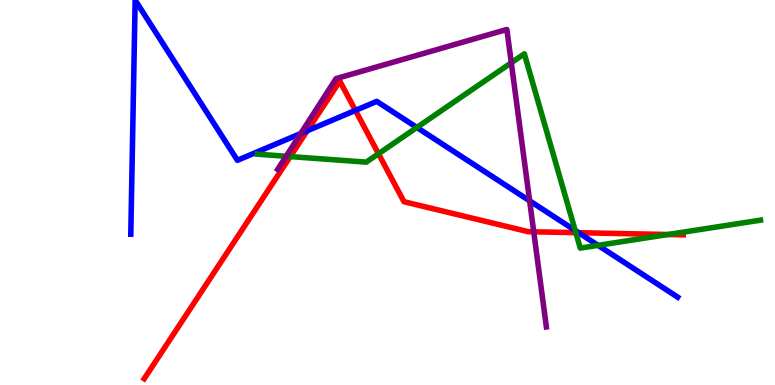[{'lines': ['blue', 'red'], 'intersections': [{'x': 3.96, 'y': 6.6}, {'x': 4.59, 'y': 7.13}, {'x': 7.47, 'y': 3.96}]}, {'lines': ['green', 'red'], 'intersections': [{'x': 3.75, 'y': 5.93}, {'x': 4.88, 'y': 6.01}, {'x': 7.43, 'y': 3.96}, {'x': 8.62, 'y': 3.91}]}, {'lines': ['purple', 'red'], 'intersections': [{'x': 6.89, 'y': 3.98}]}, {'lines': ['blue', 'green'], 'intersections': [{'x': 5.38, 'y': 6.69}, {'x': 7.42, 'y': 4.01}, {'x': 7.72, 'y': 3.63}]}, {'lines': ['blue', 'purple'], 'intersections': [{'x': 3.88, 'y': 6.53}, {'x': 6.83, 'y': 4.78}]}, {'lines': ['green', 'purple'], 'intersections': [{'x': 3.69, 'y': 5.94}, {'x': 6.6, 'y': 8.37}]}]